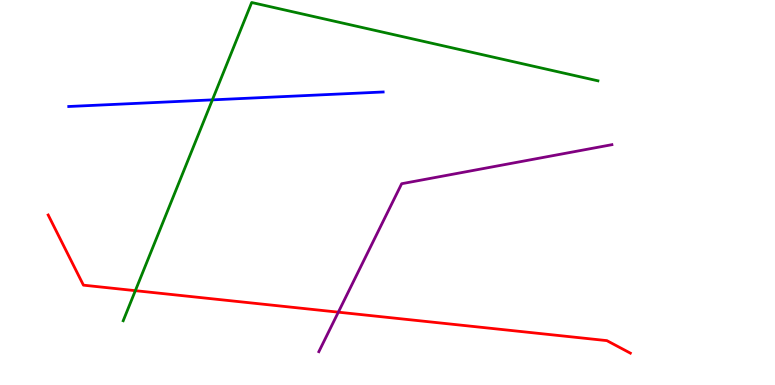[{'lines': ['blue', 'red'], 'intersections': []}, {'lines': ['green', 'red'], 'intersections': [{'x': 1.75, 'y': 2.45}]}, {'lines': ['purple', 'red'], 'intersections': [{'x': 4.37, 'y': 1.89}]}, {'lines': ['blue', 'green'], 'intersections': [{'x': 2.74, 'y': 7.41}]}, {'lines': ['blue', 'purple'], 'intersections': []}, {'lines': ['green', 'purple'], 'intersections': []}]